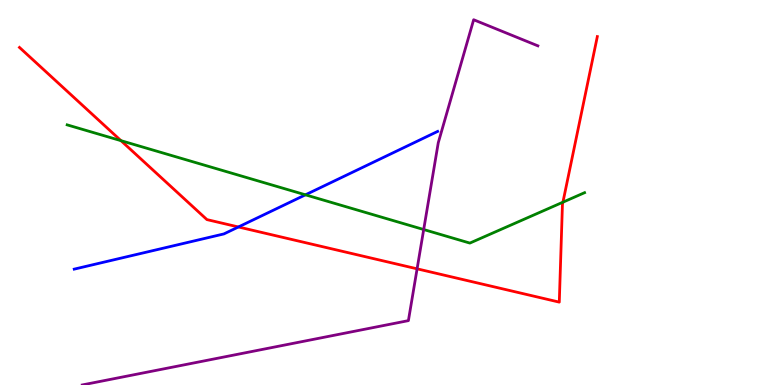[{'lines': ['blue', 'red'], 'intersections': [{'x': 3.08, 'y': 4.1}]}, {'lines': ['green', 'red'], 'intersections': [{'x': 1.56, 'y': 6.35}, {'x': 7.26, 'y': 4.75}]}, {'lines': ['purple', 'red'], 'intersections': [{'x': 5.38, 'y': 3.02}]}, {'lines': ['blue', 'green'], 'intersections': [{'x': 3.94, 'y': 4.94}]}, {'lines': ['blue', 'purple'], 'intersections': []}, {'lines': ['green', 'purple'], 'intersections': [{'x': 5.47, 'y': 4.04}]}]